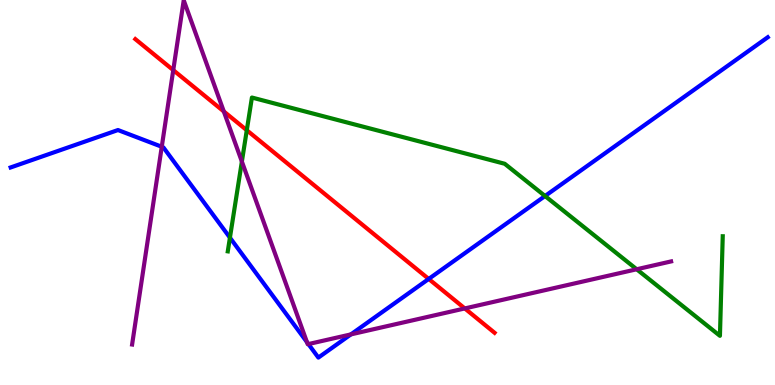[{'lines': ['blue', 'red'], 'intersections': [{'x': 5.53, 'y': 2.75}]}, {'lines': ['green', 'red'], 'intersections': [{'x': 3.18, 'y': 6.62}]}, {'lines': ['purple', 'red'], 'intersections': [{'x': 2.24, 'y': 8.18}, {'x': 2.89, 'y': 7.11}, {'x': 6.0, 'y': 1.99}]}, {'lines': ['blue', 'green'], 'intersections': [{'x': 2.97, 'y': 3.83}, {'x': 7.03, 'y': 4.91}]}, {'lines': ['blue', 'purple'], 'intersections': [{'x': 2.09, 'y': 6.19}, {'x': 3.96, 'y': 1.11}, {'x': 3.98, 'y': 1.06}, {'x': 4.53, 'y': 1.31}]}, {'lines': ['green', 'purple'], 'intersections': [{'x': 3.12, 'y': 5.8}, {'x': 8.22, 'y': 3.01}]}]